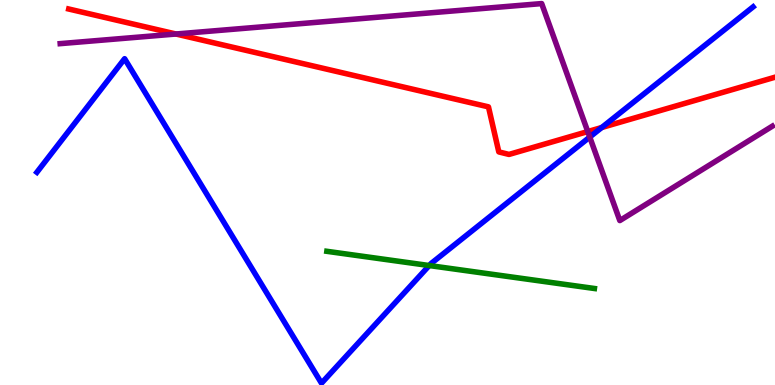[{'lines': ['blue', 'red'], 'intersections': [{'x': 7.76, 'y': 6.69}]}, {'lines': ['green', 'red'], 'intersections': []}, {'lines': ['purple', 'red'], 'intersections': [{'x': 2.27, 'y': 9.12}, {'x': 7.58, 'y': 6.58}]}, {'lines': ['blue', 'green'], 'intersections': [{'x': 5.54, 'y': 3.1}]}, {'lines': ['blue', 'purple'], 'intersections': [{'x': 7.61, 'y': 6.44}]}, {'lines': ['green', 'purple'], 'intersections': []}]